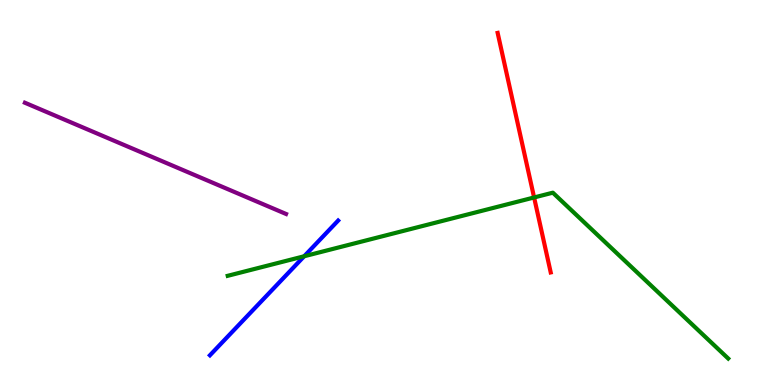[{'lines': ['blue', 'red'], 'intersections': []}, {'lines': ['green', 'red'], 'intersections': [{'x': 6.89, 'y': 4.87}]}, {'lines': ['purple', 'red'], 'intersections': []}, {'lines': ['blue', 'green'], 'intersections': [{'x': 3.92, 'y': 3.34}]}, {'lines': ['blue', 'purple'], 'intersections': []}, {'lines': ['green', 'purple'], 'intersections': []}]